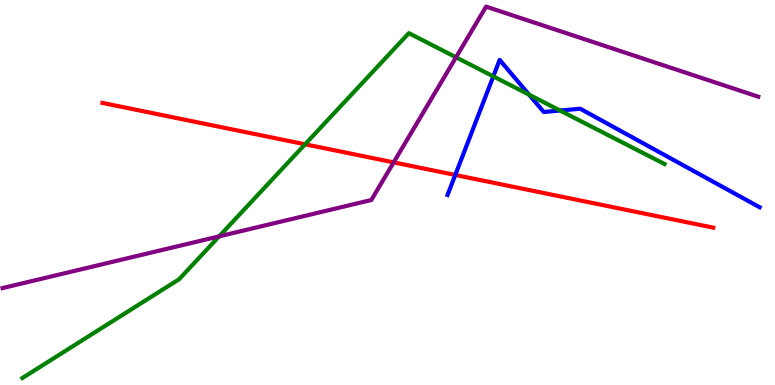[{'lines': ['blue', 'red'], 'intersections': [{'x': 5.87, 'y': 5.46}]}, {'lines': ['green', 'red'], 'intersections': [{'x': 3.94, 'y': 6.25}]}, {'lines': ['purple', 'red'], 'intersections': [{'x': 5.08, 'y': 5.78}]}, {'lines': ['blue', 'green'], 'intersections': [{'x': 6.37, 'y': 8.02}, {'x': 6.83, 'y': 7.54}, {'x': 7.23, 'y': 7.13}]}, {'lines': ['blue', 'purple'], 'intersections': []}, {'lines': ['green', 'purple'], 'intersections': [{'x': 2.83, 'y': 3.86}, {'x': 5.88, 'y': 8.51}]}]